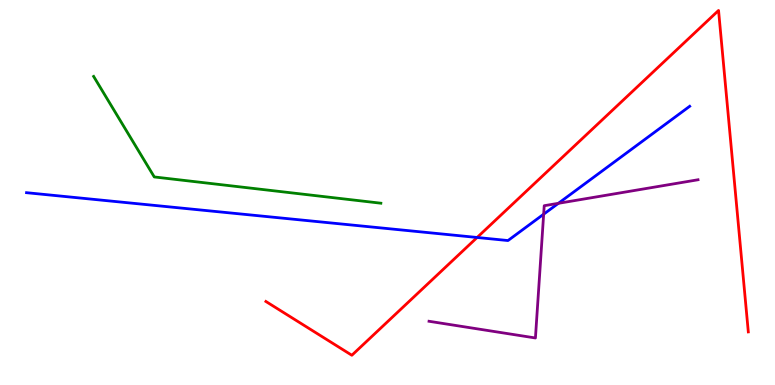[{'lines': ['blue', 'red'], 'intersections': [{'x': 6.16, 'y': 3.83}]}, {'lines': ['green', 'red'], 'intersections': []}, {'lines': ['purple', 'red'], 'intersections': []}, {'lines': ['blue', 'green'], 'intersections': []}, {'lines': ['blue', 'purple'], 'intersections': [{'x': 7.01, 'y': 4.44}, {'x': 7.2, 'y': 4.72}]}, {'lines': ['green', 'purple'], 'intersections': []}]